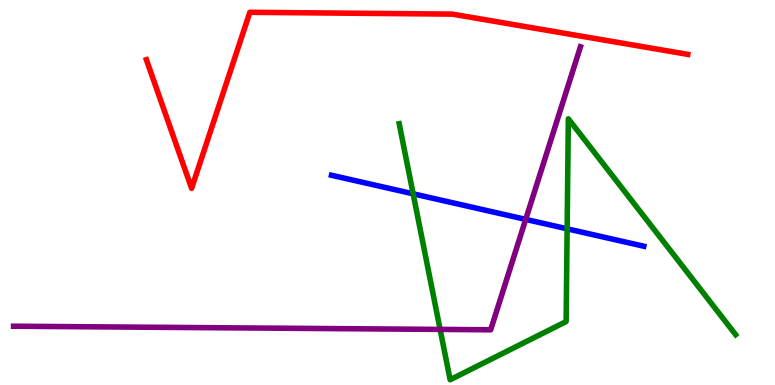[{'lines': ['blue', 'red'], 'intersections': []}, {'lines': ['green', 'red'], 'intersections': []}, {'lines': ['purple', 'red'], 'intersections': []}, {'lines': ['blue', 'green'], 'intersections': [{'x': 5.33, 'y': 4.97}, {'x': 7.32, 'y': 4.06}]}, {'lines': ['blue', 'purple'], 'intersections': [{'x': 6.78, 'y': 4.3}]}, {'lines': ['green', 'purple'], 'intersections': [{'x': 5.68, 'y': 1.44}]}]